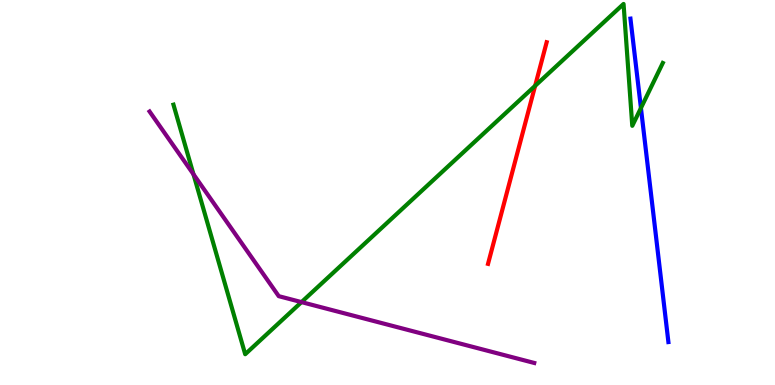[{'lines': ['blue', 'red'], 'intersections': []}, {'lines': ['green', 'red'], 'intersections': [{'x': 6.9, 'y': 7.77}]}, {'lines': ['purple', 'red'], 'intersections': []}, {'lines': ['blue', 'green'], 'intersections': [{'x': 8.27, 'y': 7.19}]}, {'lines': ['blue', 'purple'], 'intersections': []}, {'lines': ['green', 'purple'], 'intersections': [{'x': 2.5, 'y': 5.47}, {'x': 3.89, 'y': 2.15}]}]